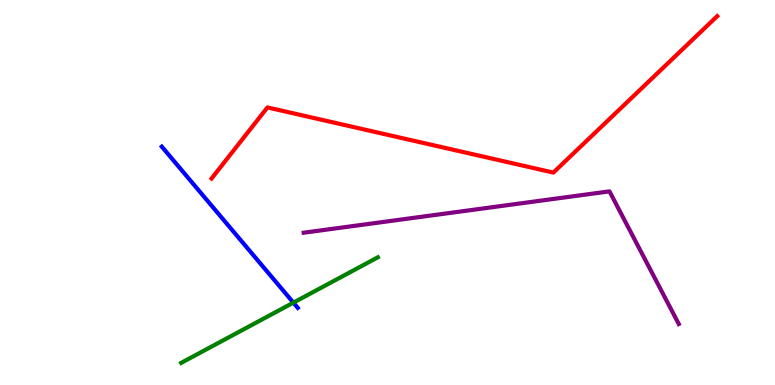[{'lines': ['blue', 'red'], 'intersections': []}, {'lines': ['green', 'red'], 'intersections': []}, {'lines': ['purple', 'red'], 'intersections': []}, {'lines': ['blue', 'green'], 'intersections': [{'x': 3.79, 'y': 2.14}]}, {'lines': ['blue', 'purple'], 'intersections': []}, {'lines': ['green', 'purple'], 'intersections': []}]